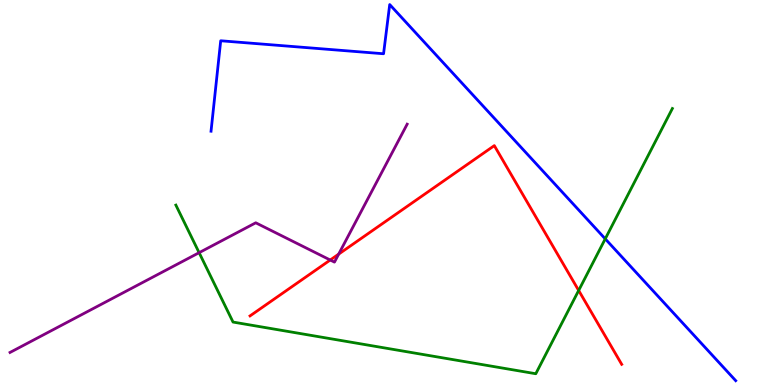[{'lines': ['blue', 'red'], 'intersections': []}, {'lines': ['green', 'red'], 'intersections': [{'x': 7.47, 'y': 2.46}]}, {'lines': ['purple', 'red'], 'intersections': [{'x': 4.26, 'y': 3.25}, {'x': 4.37, 'y': 3.4}]}, {'lines': ['blue', 'green'], 'intersections': [{'x': 7.81, 'y': 3.8}]}, {'lines': ['blue', 'purple'], 'intersections': []}, {'lines': ['green', 'purple'], 'intersections': [{'x': 2.57, 'y': 3.44}]}]